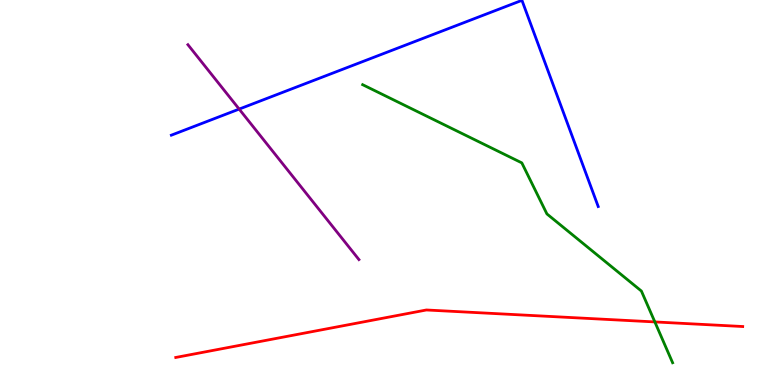[{'lines': ['blue', 'red'], 'intersections': []}, {'lines': ['green', 'red'], 'intersections': [{'x': 8.45, 'y': 1.64}]}, {'lines': ['purple', 'red'], 'intersections': []}, {'lines': ['blue', 'green'], 'intersections': []}, {'lines': ['blue', 'purple'], 'intersections': [{'x': 3.09, 'y': 7.17}]}, {'lines': ['green', 'purple'], 'intersections': []}]